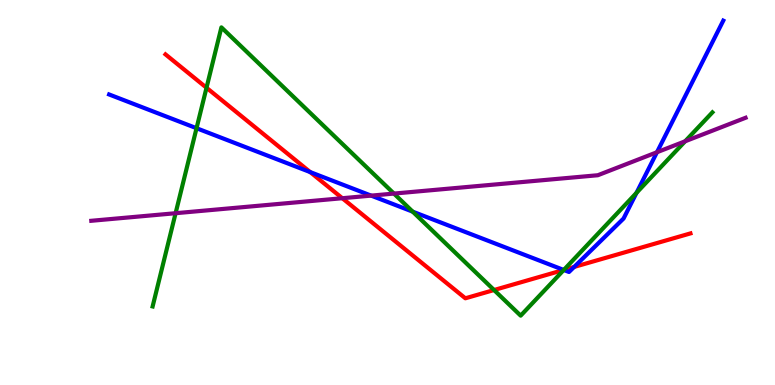[{'lines': ['blue', 'red'], 'intersections': [{'x': 4.0, 'y': 5.53}, {'x': 7.27, 'y': 2.99}, {'x': 7.41, 'y': 3.07}]}, {'lines': ['green', 'red'], 'intersections': [{'x': 2.66, 'y': 7.72}, {'x': 6.37, 'y': 2.47}, {'x': 7.28, 'y': 2.99}]}, {'lines': ['purple', 'red'], 'intersections': [{'x': 4.42, 'y': 4.85}]}, {'lines': ['blue', 'green'], 'intersections': [{'x': 2.54, 'y': 6.67}, {'x': 5.33, 'y': 4.5}, {'x': 7.27, 'y': 2.99}, {'x': 8.21, 'y': 4.99}]}, {'lines': ['blue', 'purple'], 'intersections': [{'x': 4.79, 'y': 4.92}, {'x': 8.48, 'y': 6.05}]}, {'lines': ['green', 'purple'], 'intersections': [{'x': 2.27, 'y': 4.46}, {'x': 5.08, 'y': 4.97}, {'x': 8.84, 'y': 6.33}]}]